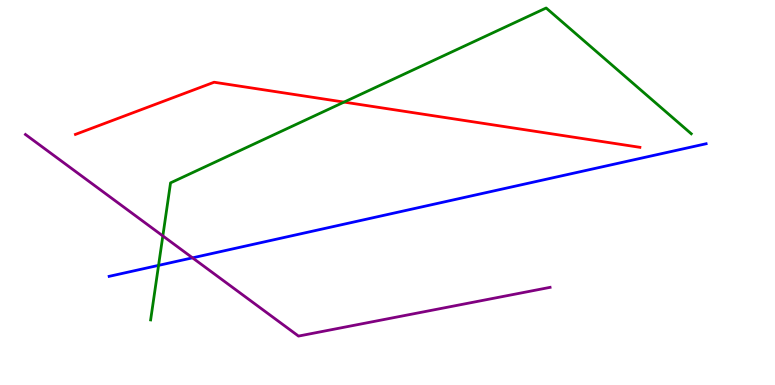[{'lines': ['blue', 'red'], 'intersections': []}, {'lines': ['green', 'red'], 'intersections': [{'x': 4.44, 'y': 7.35}]}, {'lines': ['purple', 'red'], 'intersections': []}, {'lines': ['blue', 'green'], 'intersections': [{'x': 2.05, 'y': 3.11}]}, {'lines': ['blue', 'purple'], 'intersections': [{'x': 2.48, 'y': 3.3}]}, {'lines': ['green', 'purple'], 'intersections': [{'x': 2.1, 'y': 3.87}]}]